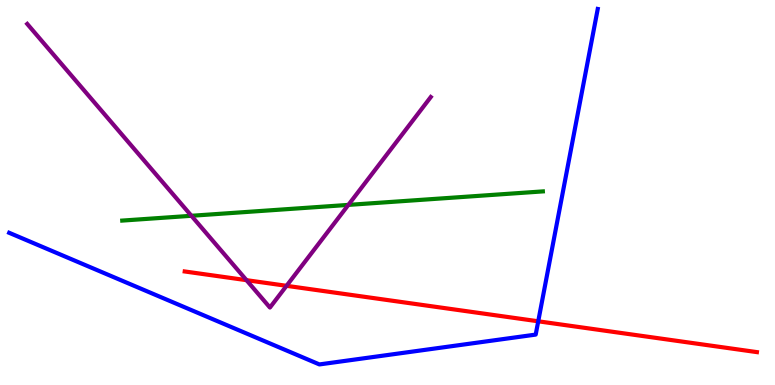[{'lines': ['blue', 'red'], 'intersections': [{'x': 6.94, 'y': 1.65}]}, {'lines': ['green', 'red'], 'intersections': []}, {'lines': ['purple', 'red'], 'intersections': [{'x': 3.18, 'y': 2.72}, {'x': 3.7, 'y': 2.58}]}, {'lines': ['blue', 'green'], 'intersections': []}, {'lines': ['blue', 'purple'], 'intersections': []}, {'lines': ['green', 'purple'], 'intersections': [{'x': 2.47, 'y': 4.4}, {'x': 4.5, 'y': 4.68}]}]